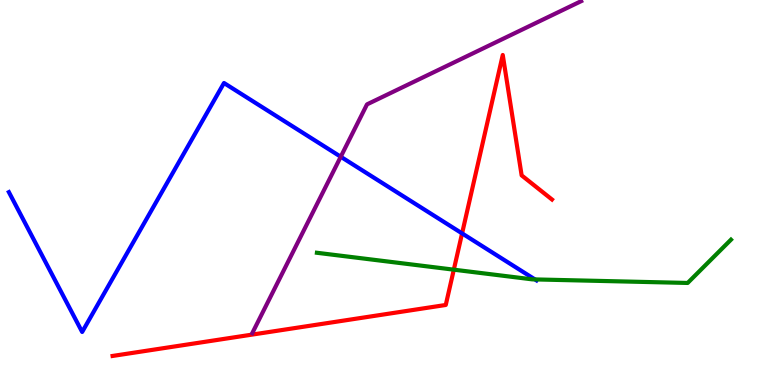[{'lines': ['blue', 'red'], 'intersections': [{'x': 5.96, 'y': 3.94}]}, {'lines': ['green', 'red'], 'intersections': [{'x': 5.86, 'y': 3.0}]}, {'lines': ['purple', 'red'], 'intersections': []}, {'lines': ['blue', 'green'], 'intersections': [{'x': 6.9, 'y': 2.74}]}, {'lines': ['blue', 'purple'], 'intersections': [{'x': 4.4, 'y': 5.93}]}, {'lines': ['green', 'purple'], 'intersections': []}]